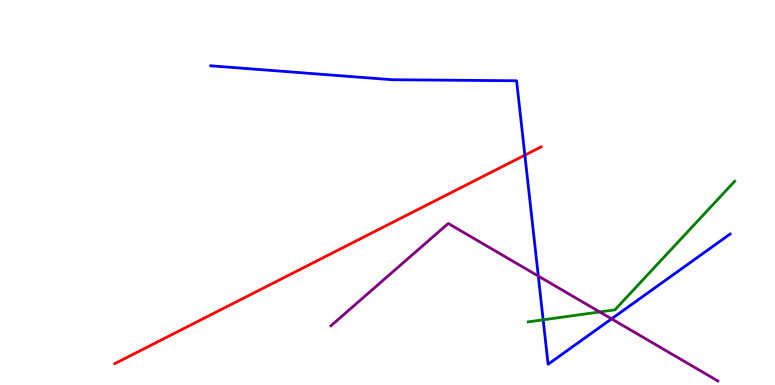[{'lines': ['blue', 'red'], 'intersections': [{'x': 6.77, 'y': 5.97}]}, {'lines': ['green', 'red'], 'intersections': []}, {'lines': ['purple', 'red'], 'intersections': []}, {'lines': ['blue', 'green'], 'intersections': [{'x': 7.01, 'y': 1.69}]}, {'lines': ['blue', 'purple'], 'intersections': [{'x': 6.95, 'y': 2.83}, {'x': 7.89, 'y': 1.72}]}, {'lines': ['green', 'purple'], 'intersections': [{'x': 7.74, 'y': 1.9}]}]